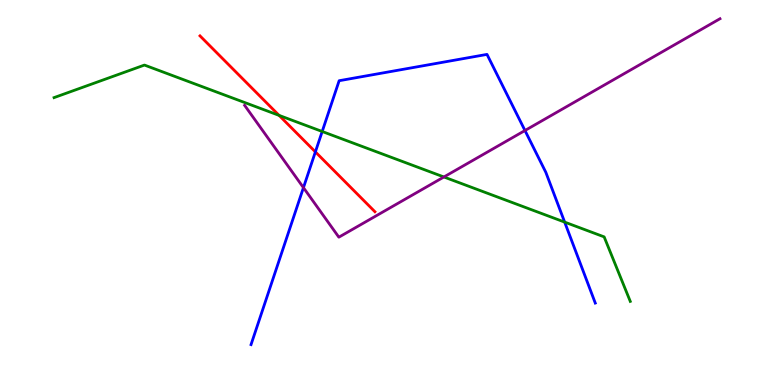[{'lines': ['blue', 'red'], 'intersections': [{'x': 4.07, 'y': 6.06}]}, {'lines': ['green', 'red'], 'intersections': [{'x': 3.6, 'y': 7.0}]}, {'lines': ['purple', 'red'], 'intersections': []}, {'lines': ['blue', 'green'], 'intersections': [{'x': 4.16, 'y': 6.58}, {'x': 7.29, 'y': 4.23}]}, {'lines': ['blue', 'purple'], 'intersections': [{'x': 3.92, 'y': 5.13}, {'x': 6.77, 'y': 6.61}]}, {'lines': ['green', 'purple'], 'intersections': [{'x': 5.73, 'y': 5.4}]}]